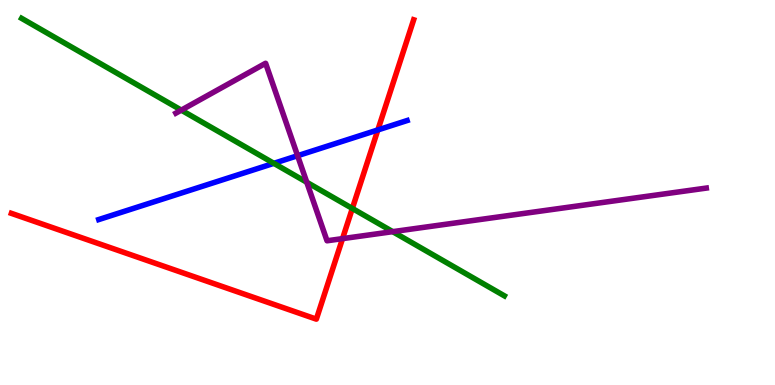[{'lines': ['blue', 'red'], 'intersections': [{'x': 4.88, 'y': 6.63}]}, {'lines': ['green', 'red'], 'intersections': [{'x': 4.55, 'y': 4.59}]}, {'lines': ['purple', 'red'], 'intersections': [{'x': 4.42, 'y': 3.8}]}, {'lines': ['blue', 'green'], 'intersections': [{'x': 3.53, 'y': 5.76}]}, {'lines': ['blue', 'purple'], 'intersections': [{'x': 3.84, 'y': 5.96}]}, {'lines': ['green', 'purple'], 'intersections': [{'x': 2.34, 'y': 7.14}, {'x': 3.96, 'y': 5.27}, {'x': 5.07, 'y': 3.98}]}]